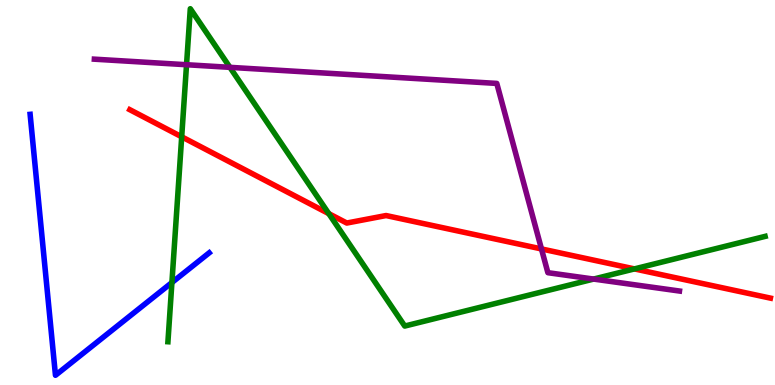[{'lines': ['blue', 'red'], 'intersections': []}, {'lines': ['green', 'red'], 'intersections': [{'x': 2.34, 'y': 6.45}, {'x': 4.24, 'y': 4.45}, {'x': 8.19, 'y': 3.02}]}, {'lines': ['purple', 'red'], 'intersections': [{'x': 6.99, 'y': 3.53}]}, {'lines': ['blue', 'green'], 'intersections': [{'x': 2.22, 'y': 2.66}]}, {'lines': ['blue', 'purple'], 'intersections': []}, {'lines': ['green', 'purple'], 'intersections': [{'x': 2.41, 'y': 8.32}, {'x': 2.97, 'y': 8.25}, {'x': 7.66, 'y': 2.75}]}]